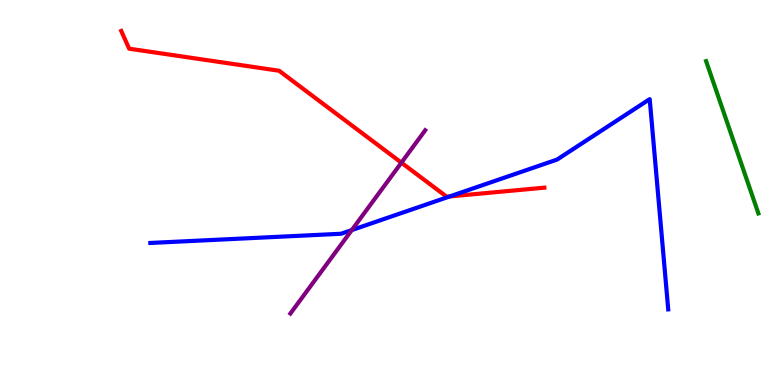[{'lines': ['blue', 'red'], 'intersections': [{'x': 5.8, 'y': 4.9}]}, {'lines': ['green', 'red'], 'intersections': []}, {'lines': ['purple', 'red'], 'intersections': [{'x': 5.18, 'y': 5.77}]}, {'lines': ['blue', 'green'], 'intersections': []}, {'lines': ['blue', 'purple'], 'intersections': [{'x': 4.54, 'y': 4.02}]}, {'lines': ['green', 'purple'], 'intersections': []}]